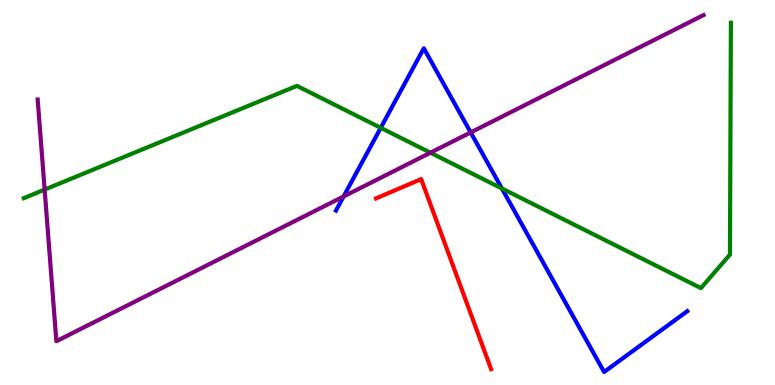[{'lines': ['blue', 'red'], 'intersections': []}, {'lines': ['green', 'red'], 'intersections': []}, {'lines': ['purple', 'red'], 'intersections': []}, {'lines': ['blue', 'green'], 'intersections': [{'x': 4.91, 'y': 6.68}, {'x': 6.48, 'y': 5.1}]}, {'lines': ['blue', 'purple'], 'intersections': [{'x': 4.43, 'y': 4.9}, {'x': 6.07, 'y': 6.56}]}, {'lines': ['green', 'purple'], 'intersections': [{'x': 0.576, 'y': 5.08}, {'x': 5.55, 'y': 6.03}]}]